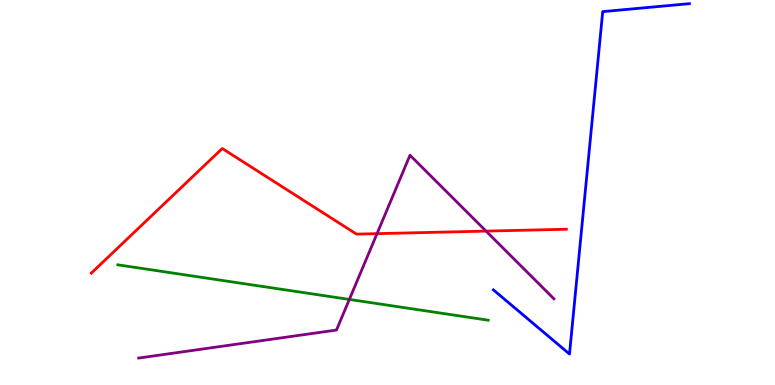[{'lines': ['blue', 'red'], 'intersections': []}, {'lines': ['green', 'red'], 'intersections': []}, {'lines': ['purple', 'red'], 'intersections': [{'x': 4.86, 'y': 3.93}, {'x': 6.27, 'y': 4.0}]}, {'lines': ['blue', 'green'], 'intersections': []}, {'lines': ['blue', 'purple'], 'intersections': []}, {'lines': ['green', 'purple'], 'intersections': [{'x': 4.51, 'y': 2.22}]}]